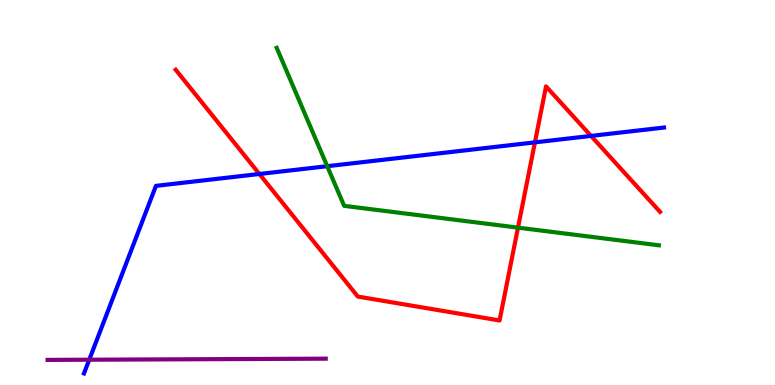[{'lines': ['blue', 'red'], 'intersections': [{'x': 3.35, 'y': 5.48}, {'x': 6.9, 'y': 6.3}, {'x': 7.63, 'y': 6.47}]}, {'lines': ['green', 'red'], 'intersections': [{'x': 6.68, 'y': 4.09}]}, {'lines': ['purple', 'red'], 'intersections': []}, {'lines': ['blue', 'green'], 'intersections': [{'x': 4.22, 'y': 5.68}]}, {'lines': ['blue', 'purple'], 'intersections': [{'x': 1.15, 'y': 0.657}]}, {'lines': ['green', 'purple'], 'intersections': []}]